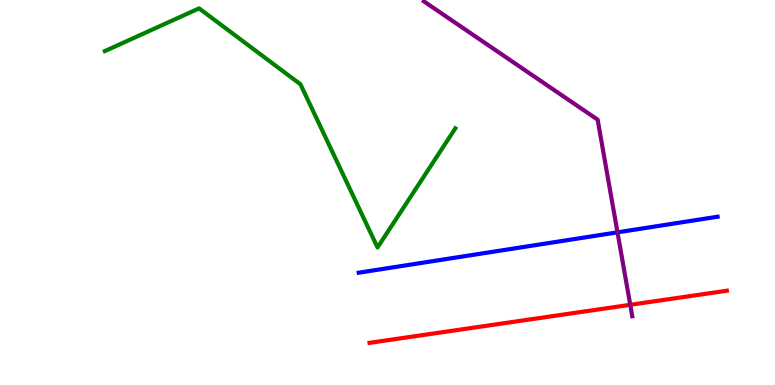[{'lines': ['blue', 'red'], 'intersections': []}, {'lines': ['green', 'red'], 'intersections': []}, {'lines': ['purple', 'red'], 'intersections': [{'x': 8.13, 'y': 2.08}]}, {'lines': ['blue', 'green'], 'intersections': []}, {'lines': ['blue', 'purple'], 'intersections': [{'x': 7.97, 'y': 3.97}]}, {'lines': ['green', 'purple'], 'intersections': []}]